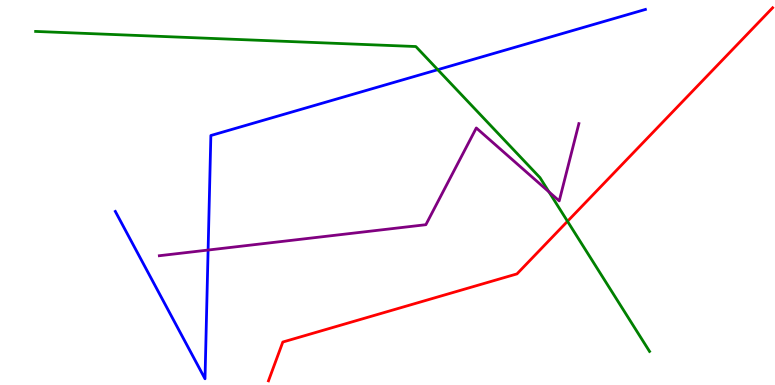[{'lines': ['blue', 'red'], 'intersections': []}, {'lines': ['green', 'red'], 'intersections': [{'x': 7.32, 'y': 4.25}]}, {'lines': ['purple', 'red'], 'intersections': []}, {'lines': ['blue', 'green'], 'intersections': [{'x': 5.65, 'y': 8.19}]}, {'lines': ['blue', 'purple'], 'intersections': [{'x': 2.69, 'y': 3.51}]}, {'lines': ['green', 'purple'], 'intersections': [{'x': 7.08, 'y': 5.02}]}]